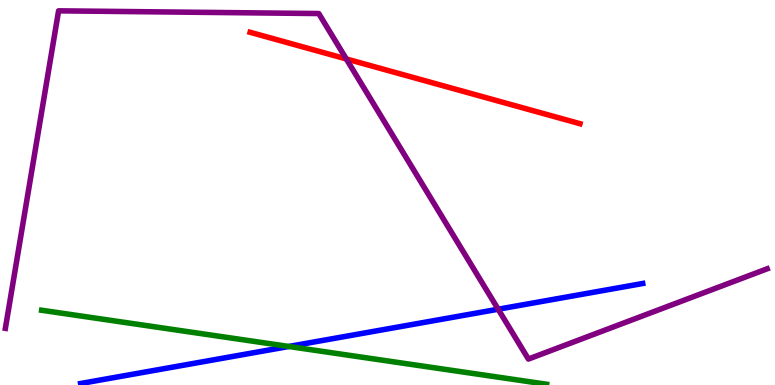[{'lines': ['blue', 'red'], 'intersections': []}, {'lines': ['green', 'red'], 'intersections': []}, {'lines': ['purple', 'red'], 'intersections': [{'x': 4.47, 'y': 8.47}]}, {'lines': ['blue', 'green'], 'intersections': [{'x': 3.73, 'y': 1.0}]}, {'lines': ['blue', 'purple'], 'intersections': [{'x': 6.43, 'y': 1.97}]}, {'lines': ['green', 'purple'], 'intersections': []}]